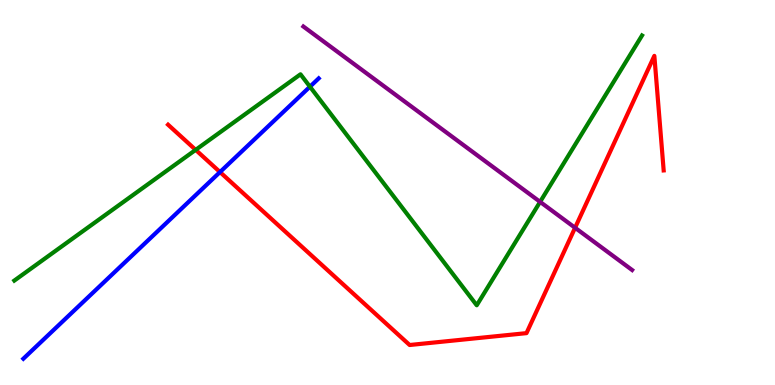[{'lines': ['blue', 'red'], 'intersections': [{'x': 2.84, 'y': 5.53}]}, {'lines': ['green', 'red'], 'intersections': [{'x': 2.52, 'y': 6.11}]}, {'lines': ['purple', 'red'], 'intersections': [{'x': 7.42, 'y': 4.08}]}, {'lines': ['blue', 'green'], 'intersections': [{'x': 4.0, 'y': 7.75}]}, {'lines': ['blue', 'purple'], 'intersections': []}, {'lines': ['green', 'purple'], 'intersections': [{'x': 6.97, 'y': 4.76}]}]